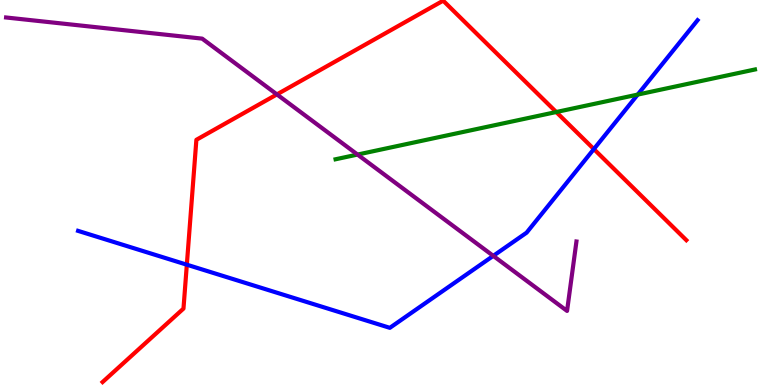[{'lines': ['blue', 'red'], 'intersections': [{'x': 2.41, 'y': 3.12}, {'x': 7.66, 'y': 6.13}]}, {'lines': ['green', 'red'], 'intersections': [{'x': 7.18, 'y': 7.09}]}, {'lines': ['purple', 'red'], 'intersections': [{'x': 3.57, 'y': 7.55}]}, {'lines': ['blue', 'green'], 'intersections': [{'x': 8.23, 'y': 7.54}]}, {'lines': ['blue', 'purple'], 'intersections': [{'x': 6.36, 'y': 3.35}]}, {'lines': ['green', 'purple'], 'intersections': [{'x': 4.61, 'y': 5.99}]}]